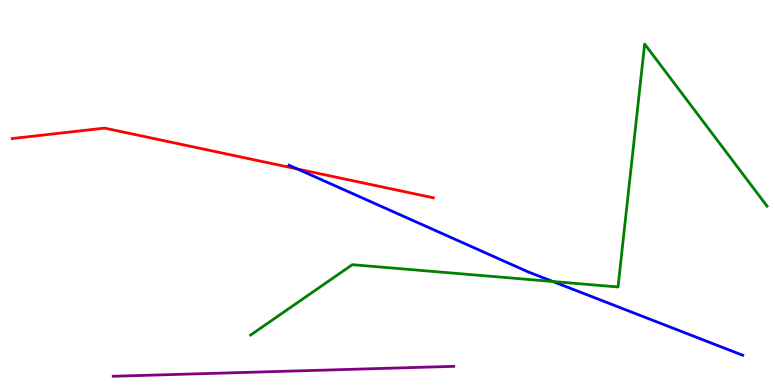[{'lines': ['blue', 'red'], 'intersections': [{'x': 3.84, 'y': 5.61}]}, {'lines': ['green', 'red'], 'intersections': []}, {'lines': ['purple', 'red'], 'intersections': []}, {'lines': ['blue', 'green'], 'intersections': [{'x': 7.13, 'y': 2.69}]}, {'lines': ['blue', 'purple'], 'intersections': []}, {'lines': ['green', 'purple'], 'intersections': []}]